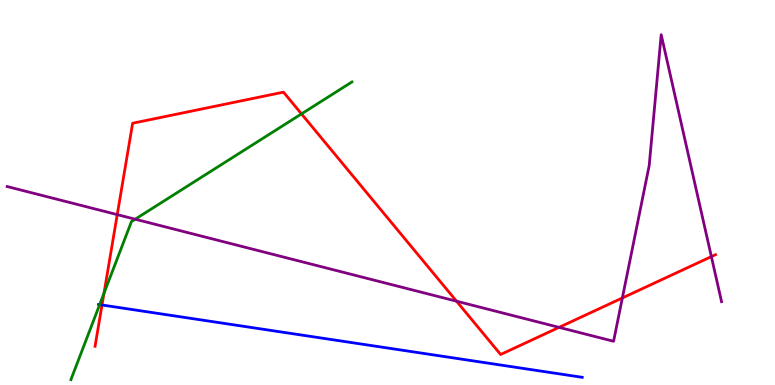[{'lines': ['blue', 'red'], 'intersections': [{'x': 1.32, 'y': 2.08}]}, {'lines': ['green', 'red'], 'intersections': [{'x': 1.34, 'y': 2.38}, {'x': 3.89, 'y': 7.04}]}, {'lines': ['purple', 'red'], 'intersections': [{'x': 1.51, 'y': 4.43}, {'x': 5.89, 'y': 2.18}, {'x': 7.21, 'y': 1.5}, {'x': 8.03, 'y': 2.26}, {'x': 9.18, 'y': 3.33}]}, {'lines': ['blue', 'green'], 'intersections': [{'x': 1.29, 'y': 2.09}]}, {'lines': ['blue', 'purple'], 'intersections': []}, {'lines': ['green', 'purple'], 'intersections': [{'x': 1.74, 'y': 4.31}]}]